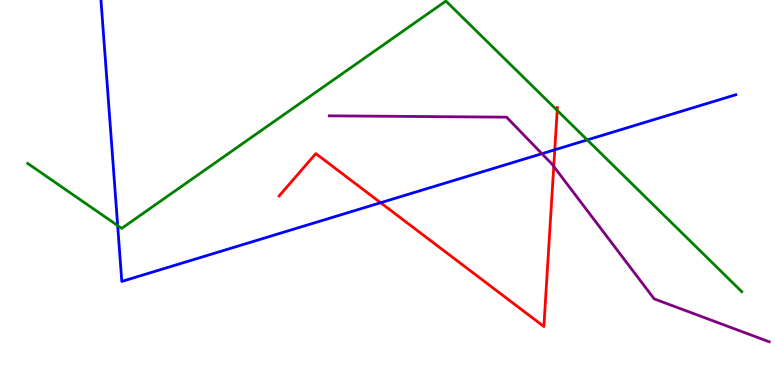[{'lines': ['blue', 'red'], 'intersections': [{'x': 4.91, 'y': 4.73}, {'x': 7.16, 'y': 6.11}]}, {'lines': ['green', 'red'], 'intersections': [{'x': 7.19, 'y': 7.13}]}, {'lines': ['purple', 'red'], 'intersections': [{'x': 7.15, 'y': 5.68}]}, {'lines': ['blue', 'green'], 'intersections': [{'x': 1.52, 'y': 4.14}, {'x': 7.58, 'y': 6.37}]}, {'lines': ['blue', 'purple'], 'intersections': [{'x': 6.99, 'y': 6.01}]}, {'lines': ['green', 'purple'], 'intersections': []}]